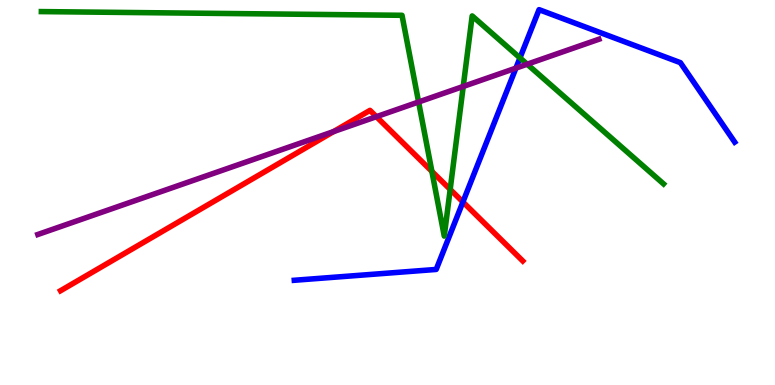[{'lines': ['blue', 'red'], 'intersections': [{'x': 5.97, 'y': 4.75}]}, {'lines': ['green', 'red'], 'intersections': [{'x': 5.57, 'y': 5.55}, {'x': 5.81, 'y': 5.08}]}, {'lines': ['purple', 'red'], 'intersections': [{'x': 4.3, 'y': 6.58}, {'x': 4.86, 'y': 6.97}]}, {'lines': ['blue', 'green'], 'intersections': [{'x': 6.71, 'y': 8.5}]}, {'lines': ['blue', 'purple'], 'intersections': [{'x': 6.66, 'y': 8.23}]}, {'lines': ['green', 'purple'], 'intersections': [{'x': 5.4, 'y': 7.35}, {'x': 5.98, 'y': 7.75}, {'x': 6.8, 'y': 8.33}]}]